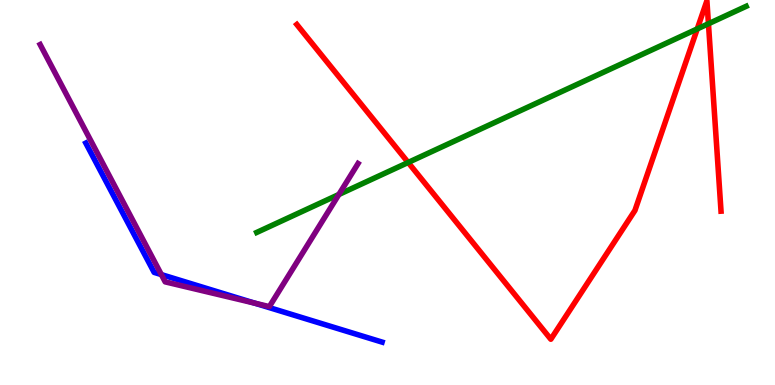[{'lines': ['blue', 'red'], 'intersections': []}, {'lines': ['green', 'red'], 'intersections': [{'x': 5.27, 'y': 5.78}, {'x': 9.0, 'y': 9.25}, {'x': 9.14, 'y': 9.38}]}, {'lines': ['purple', 'red'], 'intersections': []}, {'lines': ['blue', 'green'], 'intersections': []}, {'lines': ['blue', 'purple'], 'intersections': [{'x': 2.08, 'y': 2.87}, {'x': 3.29, 'y': 2.13}]}, {'lines': ['green', 'purple'], 'intersections': [{'x': 4.37, 'y': 4.95}]}]